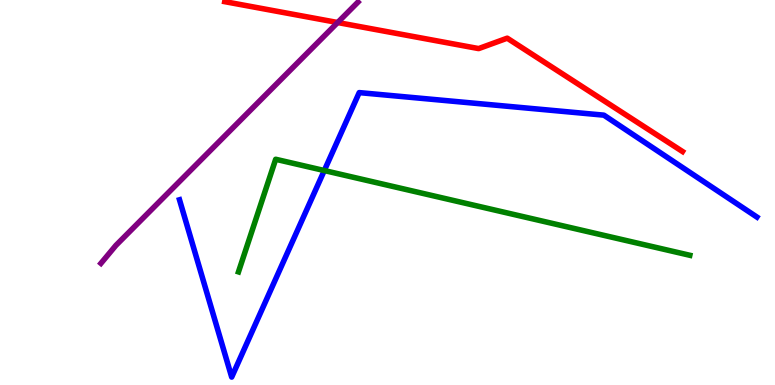[{'lines': ['blue', 'red'], 'intersections': []}, {'lines': ['green', 'red'], 'intersections': []}, {'lines': ['purple', 'red'], 'intersections': [{'x': 4.36, 'y': 9.41}]}, {'lines': ['blue', 'green'], 'intersections': [{'x': 4.18, 'y': 5.57}]}, {'lines': ['blue', 'purple'], 'intersections': []}, {'lines': ['green', 'purple'], 'intersections': []}]